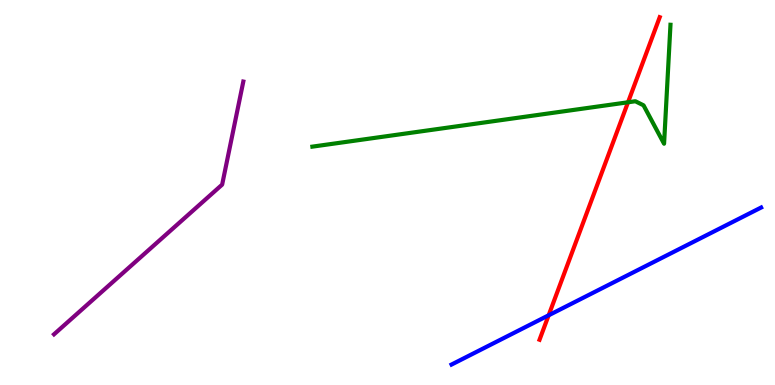[{'lines': ['blue', 'red'], 'intersections': [{'x': 7.08, 'y': 1.81}]}, {'lines': ['green', 'red'], 'intersections': [{'x': 8.1, 'y': 7.34}]}, {'lines': ['purple', 'red'], 'intersections': []}, {'lines': ['blue', 'green'], 'intersections': []}, {'lines': ['blue', 'purple'], 'intersections': []}, {'lines': ['green', 'purple'], 'intersections': []}]